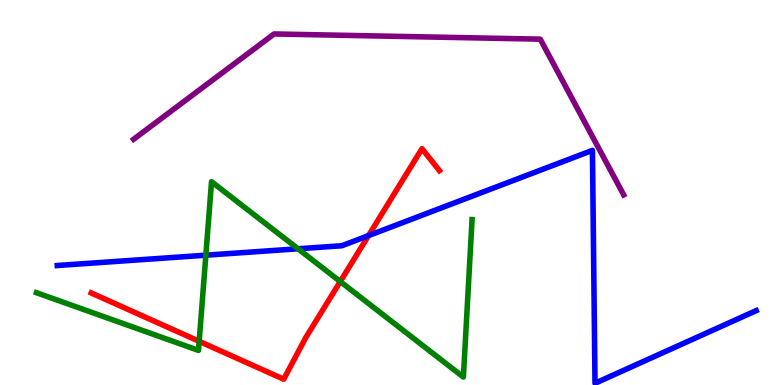[{'lines': ['blue', 'red'], 'intersections': [{'x': 4.76, 'y': 3.88}]}, {'lines': ['green', 'red'], 'intersections': [{'x': 2.57, 'y': 1.13}, {'x': 4.39, 'y': 2.69}]}, {'lines': ['purple', 'red'], 'intersections': []}, {'lines': ['blue', 'green'], 'intersections': [{'x': 2.66, 'y': 3.37}, {'x': 3.85, 'y': 3.54}]}, {'lines': ['blue', 'purple'], 'intersections': []}, {'lines': ['green', 'purple'], 'intersections': []}]